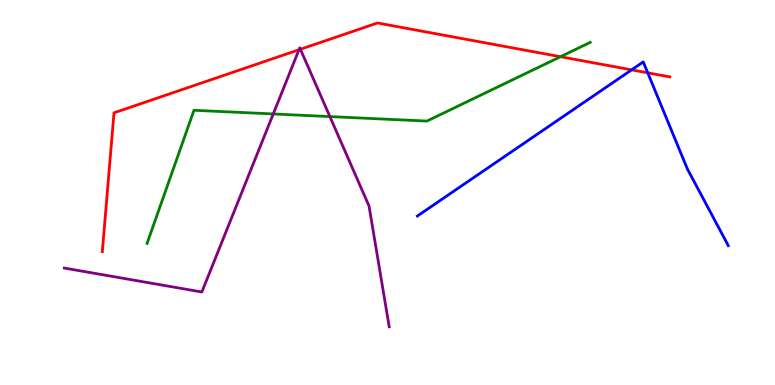[{'lines': ['blue', 'red'], 'intersections': [{'x': 8.15, 'y': 8.19}, {'x': 8.36, 'y': 8.11}]}, {'lines': ['green', 'red'], 'intersections': [{'x': 7.23, 'y': 8.53}]}, {'lines': ['purple', 'red'], 'intersections': [{'x': 3.86, 'y': 8.71}, {'x': 3.88, 'y': 8.72}]}, {'lines': ['blue', 'green'], 'intersections': []}, {'lines': ['blue', 'purple'], 'intersections': []}, {'lines': ['green', 'purple'], 'intersections': [{'x': 3.53, 'y': 7.04}, {'x': 4.26, 'y': 6.97}]}]